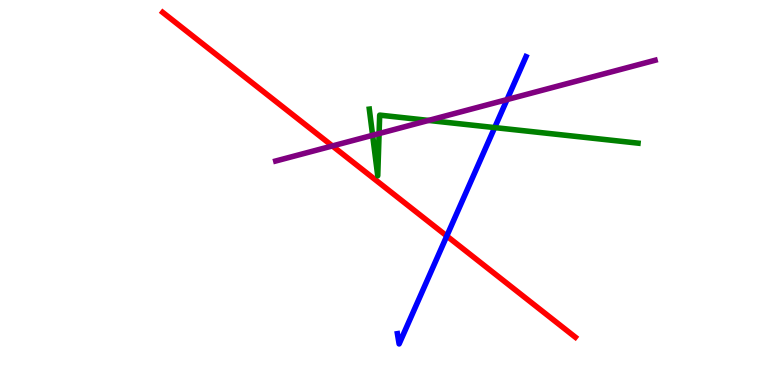[{'lines': ['blue', 'red'], 'intersections': [{'x': 5.77, 'y': 3.87}]}, {'lines': ['green', 'red'], 'intersections': []}, {'lines': ['purple', 'red'], 'intersections': [{'x': 4.29, 'y': 6.21}]}, {'lines': ['blue', 'green'], 'intersections': [{'x': 6.38, 'y': 6.69}]}, {'lines': ['blue', 'purple'], 'intersections': [{'x': 6.54, 'y': 7.41}]}, {'lines': ['green', 'purple'], 'intersections': [{'x': 4.81, 'y': 6.49}, {'x': 4.89, 'y': 6.53}, {'x': 5.53, 'y': 6.87}]}]